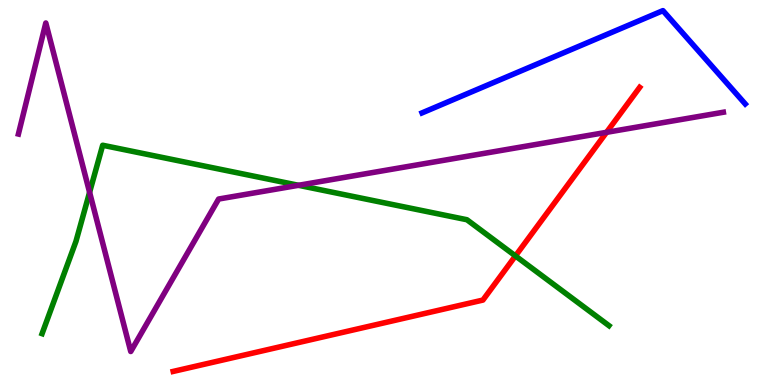[{'lines': ['blue', 'red'], 'intersections': []}, {'lines': ['green', 'red'], 'intersections': [{'x': 6.65, 'y': 3.35}]}, {'lines': ['purple', 'red'], 'intersections': [{'x': 7.83, 'y': 6.56}]}, {'lines': ['blue', 'green'], 'intersections': []}, {'lines': ['blue', 'purple'], 'intersections': []}, {'lines': ['green', 'purple'], 'intersections': [{'x': 1.16, 'y': 5.0}, {'x': 3.85, 'y': 5.19}]}]